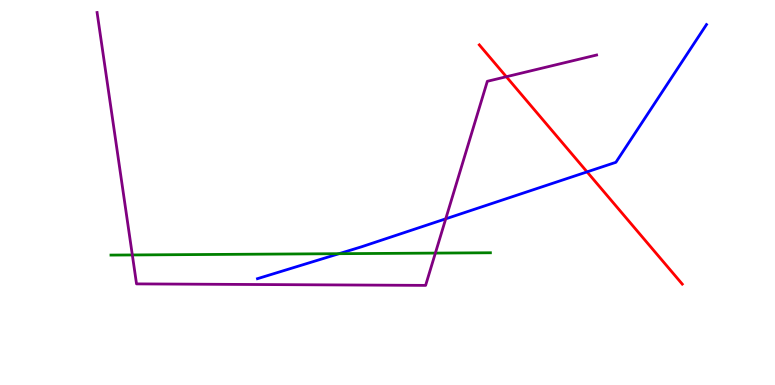[{'lines': ['blue', 'red'], 'intersections': [{'x': 7.58, 'y': 5.54}]}, {'lines': ['green', 'red'], 'intersections': []}, {'lines': ['purple', 'red'], 'intersections': [{'x': 6.53, 'y': 8.01}]}, {'lines': ['blue', 'green'], 'intersections': [{'x': 4.37, 'y': 3.41}]}, {'lines': ['blue', 'purple'], 'intersections': [{'x': 5.75, 'y': 4.32}]}, {'lines': ['green', 'purple'], 'intersections': [{'x': 1.71, 'y': 3.38}, {'x': 5.62, 'y': 3.43}]}]